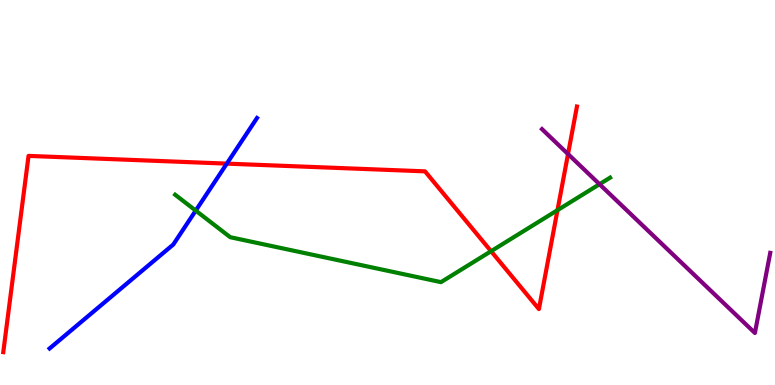[{'lines': ['blue', 'red'], 'intersections': [{'x': 2.93, 'y': 5.75}]}, {'lines': ['green', 'red'], 'intersections': [{'x': 6.34, 'y': 3.48}, {'x': 7.19, 'y': 4.54}]}, {'lines': ['purple', 'red'], 'intersections': [{'x': 7.33, 'y': 6.0}]}, {'lines': ['blue', 'green'], 'intersections': [{'x': 2.53, 'y': 4.53}]}, {'lines': ['blue', 'purple'], 'intersections': []}, {'lines': ['green', 'purple'], 'intersections': [{'x': 7.74, 'y': 5.22}]}]